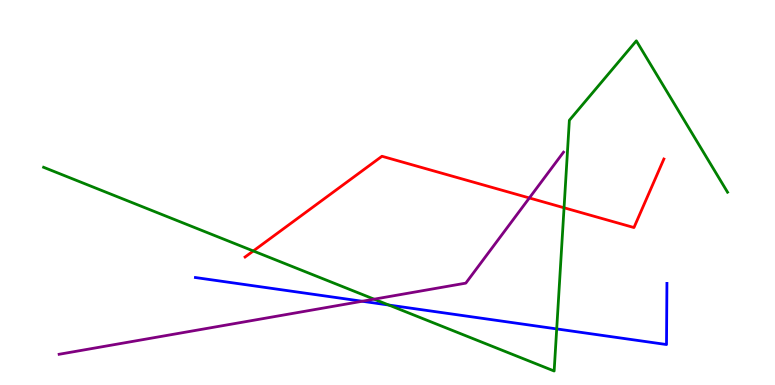[{'lines': ['blue', 'red'], 'intersections': []}, {'lines': ['green', 'red'], 'intersections': [{'x': 3.27, 'y': 3.48}, {'x': 7.28, 'y': 4.6}]}, {'lines': ['purple', 'red'], 'intersections': [{'x': 6.83, 'y': 4.86}]}, {'lines': ['blue', 'green'], 'intersections': [{'x': 5.02, 'y': 2.08}, {'x': 7.18, 'y': 1.46}]}, {'lines': ['blue', 'purple'], 'intersections': [{'x': 4.67, 'y': 2.18}]}, {'lines': ['green', 'purple'], 'intersections': [{'x': 4.83, 'y': 2.23}]}]